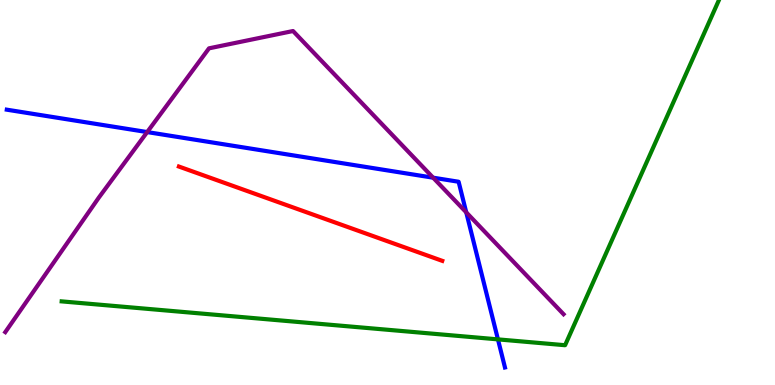[{'lines': ['blue', 'red'], 'intersections': []}, {'lines': ['green', 'red'], 'intersections': []}, {'lines': ['purple', 'red'], 'intersections': []}, {'lines': ['blue', 'green'], 'intersections': [{'x': 6.43, 'y': 1.19}]}, {'lines': ['blue', 'purple'], 'intersections': [{'x': 1.9, 'y': 6.57}, {'x': 5.59, 'y': 5.38}, {'x': 6.02, 'y': 4.48}]}, {'lines': ['green', 'purple'], 'intersections': []}]